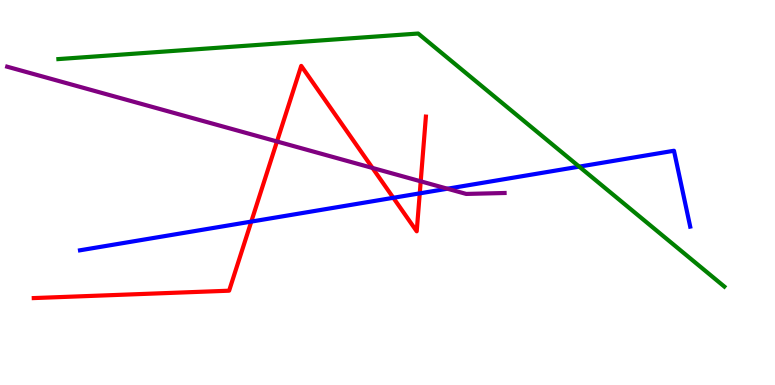[{'lines': ['blue', 'red'], 'intersections': [{'x': 3.24, 'y': 4.24}, {'x': 5.08, 'y': 4.86}, {'x': 5.42, 'y': 4.98}]}, {'lines': ['green', 'red'], 'intersections': []}, {'lines': ['purple', 'red'], 'intersections': [{'x': 3.57, 'y': 6.33}, {'x': 4.81, 'y': 5.64}, {'x': 5.43, 'y': 5.29}]}, {'lines': ['blue', 'green'], 'intersections': [{'x': 7.47, 'y': 5.67}]}, {'lines': ['blue', 'purple'], 'intersections': [{'x': 5.77, 'y': 5.1}]}, {'lines': ['green', 'purple'], 'intersections': []}]